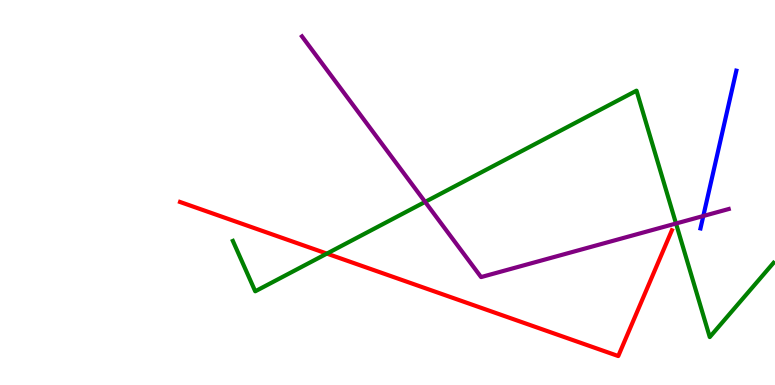[{'lines': ['blue', 'red'], 'intersections': []}, {'lines': ['green', 'red'], 'intersections': [{'x': 4.22, 'y': 3.41}]}, {'lines': ['purple', 'red'], 'intersections': []}, {'lines': ['blue', 'green'], 'intersections': []}, {'lines': ['blue', 'purple'], 'intersections': [{'x': 9.07, 'y': 4.39}]}, {'lines': ['green', 'purple'], 'intersections': [{'x': 5.49, 'y': 4.76}, {'x': 8.72, 'y': 4.19}]}]